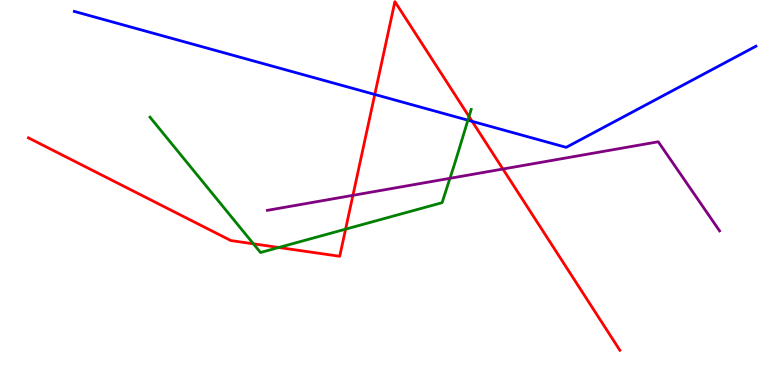[{'lines': ['blue', 'red'], 'intersections': [{'x': 4.84, 'y': 7.55}, {'x': 6.09, 'y': 6.85}]}, {'lines': ['green', 'red'], 'intersections': [{'x': 3.27, 'y': 3.67}, {'x': 3.6, 'y': 3.57}, {'x': 4.46, 'y': 4.05}, {'x': 6.05, 'y': 6.97}]}, {'lines': ['purple', 'red'], 'intersections': [{'x': 4.55, 'y': 4.93}, {'x': 6.49, 'y': 5.61}]}, {'lines': ['blue', 'green'], 'intersections': [{'x': 6.04, 'y': 6.88}]}, {'lines': ['blue', 'purple'], 'intersections': []}, {'lines': ['green', 'purple'], 'intersections': [{'x': 5.81, 'y': 5.37}]}]